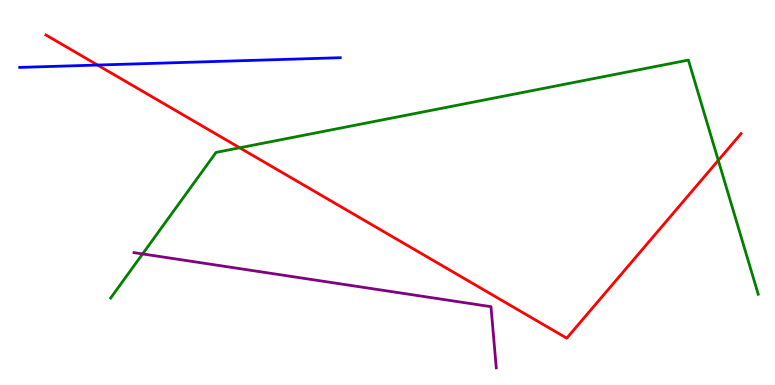[{'lines': ['blue', 'red'], 'intersections': [{'x': 1.26, 'y': 8.31}]}, {'lines': ['green', 'red'], 'intersections': [{'x': 3.09, 'y': 6.16}, {'x': 9.27, 'y': 5.83}]}, {'lines': ['purple', 'red'], 'intersections': []}, {'lines': ['blue', 'green'], 'intersections': []}, {'lines': ['blue', 'purple'], 'intersections': []}, {'lines': ['green', 'purple'], 'intersections': [{'x': 1.84, 'y': 3.4}]}]